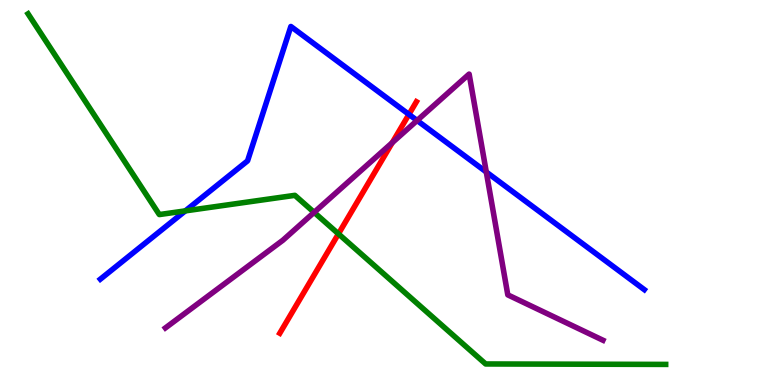[{'lines': ['blue', 'red'], 'intersections': [{'x': 5.28, 'y': 7.03}]}, {'lines': ['green', 'red'], 'intersections': [{'x': 4.37, 'y': 3.93}]}, {'lines': ['purple', 'red'], 'intersections': [{'x': 5.06, 'y': 6.29}]}, {'lines': ['blue', 'green'], 'intersections': [{'x': 2.39, 'y': 4.52}]}, {'lines': ['blue', 'purple'], 'intersections': [{'x': 5.38, 'y': 6.87}, {'x': 6.27, 'y': 5.53}]}, {'lines': ['green', 'purple'], 'intersections': [{'x': 4.05, 'y': 4.48}]}]